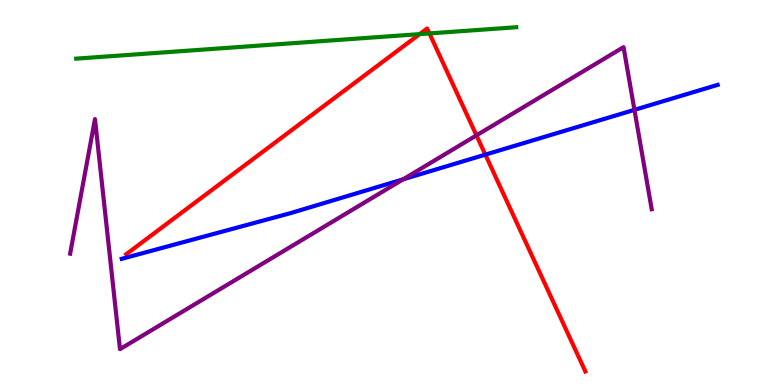[{'lines': ['blue', 'red'], 'intersections': [{'x': 6.26, 'y': 5.98}]}, {'lines': ['green', 'red'], 'intersections': [{'x': 5.41, 'y': 9.11}, {'x': 5.54, 'y': 9.13}]}, {'lines': ['purple', 'red'], 'intersections': [{'x': 6.15, 'y': 6.48}]}, {'lines': ['blue', 'green'], 'intersections': []}, {'lines': ['blue', 'purple'], 'intersections': [{'x': 5.2, 'y': 5.34}, {'x': 8.19, 'y': 7.15}]}, {'lines': ['green', 'purple'], 'intersections': []}]